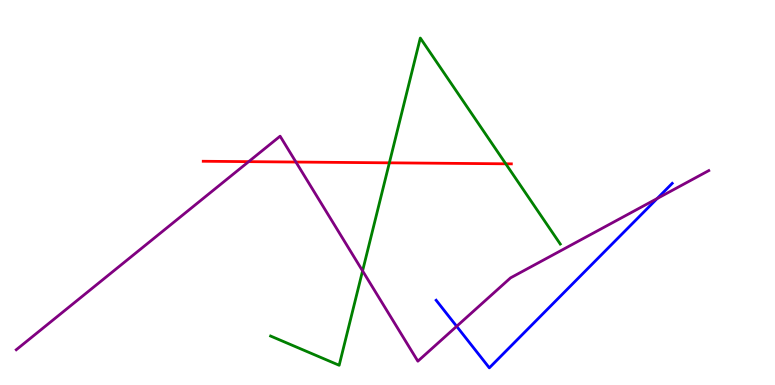[{'lines': ['blue', 'red'], 'intersections': []}, {'lines': ['green', 'red'], 'intersections': [{'x': 5.02, 'y': 5.77}, {'x': 6.53, 'y': 5.75}]}, {'lines': ['purple', 'red'], 'intersections': [{'x': 3.21, 'y': 5.8}, {'x': 3.82, 'y': 5.79}]}, {'lines': ['blue', 'green'], 'intersections': []}, {'lines': ['blue', 'purple'], 'intersections': [{'x': 5.89, 'y': 1.52}, {'x': 8.48, 'y': 4.84}]}, {'lines': ['green', 'purple'], 'intersections': [{'x': 4.68, 'y': 2.96}]}]